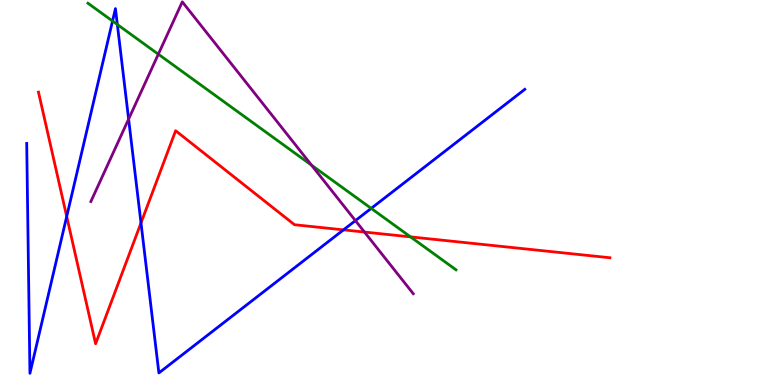[{'lines': ['blue', 'red'], 'intersections': [{'x': 0.861, 'y': 4.38}, {'x': 1.82, 'y': 4.21}, {'x': 4.43, 'y': 4.03}]}, {'lines': ['green', 'red'], 'intersections': [{'x': 5.3, 'y': 3.85}]}, {'lines': ['purple', 'red'], 'intersections': [{'x': 4.7, 'y': 3.97}]}, {'lines': ['blue', 'green'], 'intersections': [{'x': 1.45, 'y': 9.45}, {'x': 1.51, 'y': 9.36}, {'x': 4.79, 'y': 4.59}]}, {'lines': ['blue', 'purple'], 'intersections': [{'x': 1.66, 'y': 6.91}, {'x': 4.59, 'y': 4.27}]}, {'lines': ['green', 'purple'], 'intersections': [{'x': 2.04, 'y': 8.59}, {'x': 4.02, 'y': 5.71}]}]